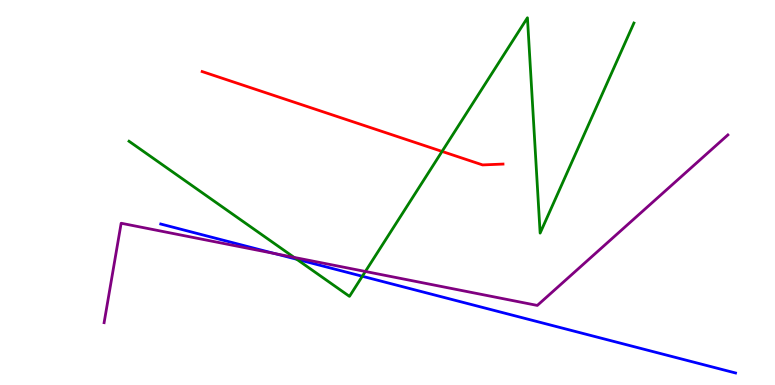[{'lines': ['blue', 'red'], 'intersections': []}, {'lines': ['green', 'red'], 'intersections': [{'x': 5.7, 'y': 6.07}]}, {'lines': ['purple', 'red'], 'intersections': []}, {'lines': ['blue', 'green'], 'intersections': [{'x': 3.83, 'y': 3.27}, {'x': 4.68, 'y': 2.82}]}, {'lines': ['blue', 'purple'], 'intersections': [{'x': 3.55, 'y': 3.41}]}, {'lines': ['green', 'purple'], 'intersections': [{'x': 3.79, 'y': 3.31}, {'x': 4.71, 'y': 2.95}]}]